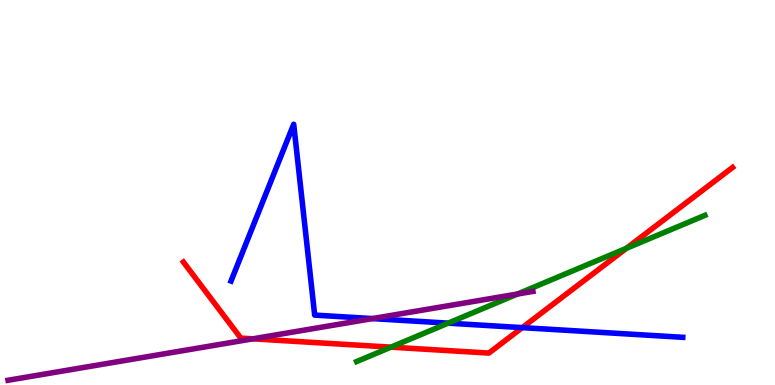[{'lines': ['blue', 'red'], 'intersections': [{'x': 6.74, 'y': 1.49}]}, {'lines': ['green', 'red'], 'intersections': [{'x': 5.04, 'y': 0.983}, {'x': 8.08, 'y': 3.55}]}, {'lines': ['purple', 'red'], 'intersections': [{'x': 3.26, 'y': 1.2}]}, {'lines': ['blue', 'green'], 'intersections': [{'x': 5.78, 'y': 1.61}]}, {'lines': ['blue', 'purple'], 'intersections': [{'x': 4.81, 'y': 1.73}]}, {'lines': ['green', 'purple'], 'intersections': [{'x': 6.68, 'y': 2.36}]}]